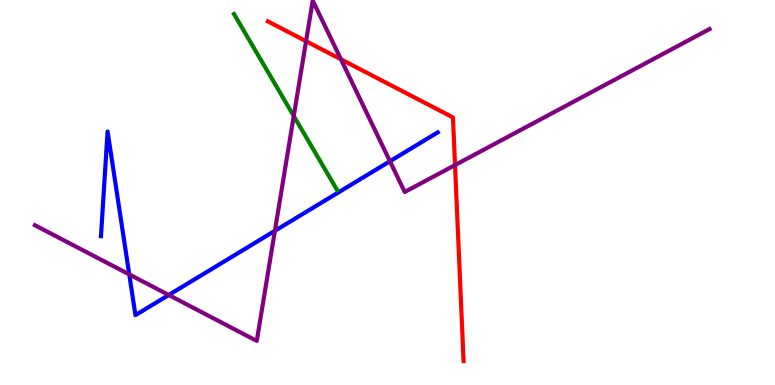[{'lines': ['blue', 'red'], 'intersections': []}, {'lines': ['green', 'red'], 'intersections': []}, {'lines': ['purple', 'red'], 'intersections': [{'x': 3.95, 'y': 8.93}, {'x': 4.4, 'y': 8.46}, {'x': 5.87, 'y': 5.71}]}, {'lines': ['blue', 'green'], 'intersections': []}, {'lines': ['blue', 'purple'], 'intersections': [{'x': 1.67, 'y': 2.87}, {'x': 2.18, 'y': 2.34}, {'x': 3.55, 'y': 4.0}, {'x': 5.03, 'y': 5.81}]}, {'lines': ['green', 'purple'], 'intersections': [{'x': 3.79, 'y': 6.99}]}]